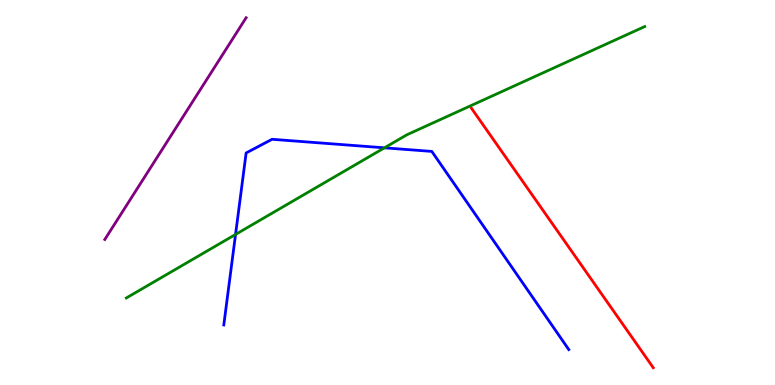[{'lines': ['blue', 'red'], 'intersections': []}, {'lines': ['green', 'red'], 'intersections': []}, {'lines': ['purple', 'red'], 'intersections': []}, {'lines': ['blue', 'green'], 'intersections': [{'x': 3.04, 'y': 3.91}, {'x': 4.96, 'y': 6.16}]}, {'lines': ['blue', 'purple'], 'intersections': []}, {'lines': ['green', 'purple'], 'intersections': []}]